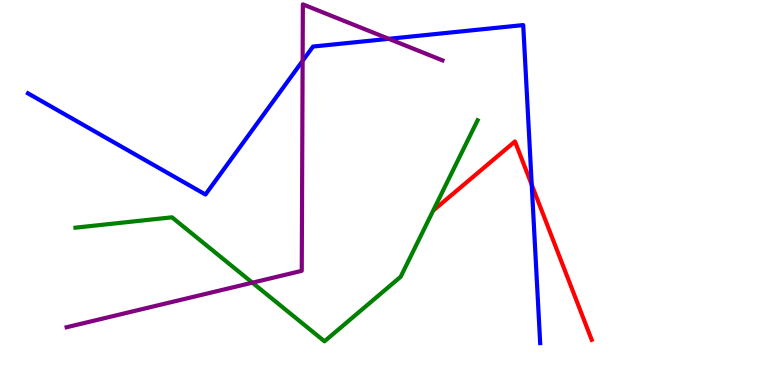[{'lines': ['blue', 'red'], 'intersections': [{'x': 6.86, 'y': 5.2}]}, {'lines': ['green', 'red'], 'intersections': []}, {'lines': ['purple', 'red'], 'intersections': []}, {'lines': ['blue', 'green'], 'intersections': []}, {'lines': ['blue', 'purple'], 'intersections': [{'x': 3.9, 'y': 8.42}, {'x': 5.02, 'y': 8.99}]}, {'lines': ['green', 'purple'], 'intersections': [{'x': 3.26, 'y': 2.66}]}]